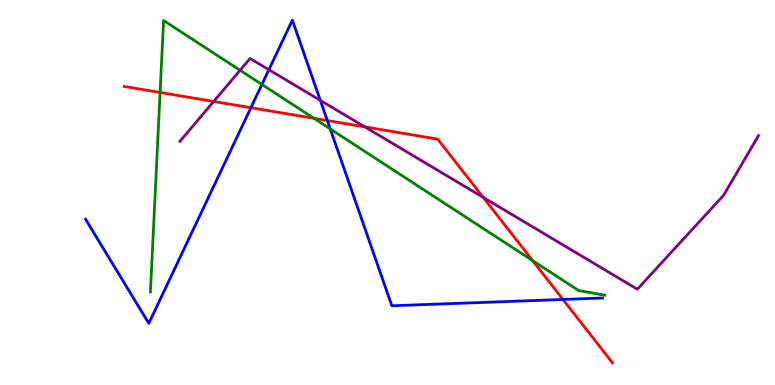[{'lines': ['blue', 'red'], 'intersections': [{'x': 3.24, 'y': 7.2}, {'x': 4.22, 'y': 6.87}, {'x': 7.26, 'y': 2.22}]}, {'lines': ['green', 'red'], 'intersections': [{'x': 2.07, 'y': 7.6}, {'x': 4.05, 'y': 6.93}, {'x': 6.87, 'y': 3.23}]}, {'lines': ['purple', 'red'], 'intersections': [{'x': 2.76, 'y': 7.36}, {'x': 4.71, 'y': 6.7}, {'x': 6.24, 'y': 4.87}]}, {'lines': ['blue', 'green'], 'intersections': [{'x': 3.38, 'y': 7.81}, {'x': 4.26, 'y': 6.65}]}, {'lines': ['blue', 'purple'], 'intersections': [{'x': 3.47, 'y': 8.19}, {'x': 4.13, 'y': 7.39}]}, {'lines': ['green', 'purple'], 'intersections': [{'x': 3.1, 'y': 8.17}]}]